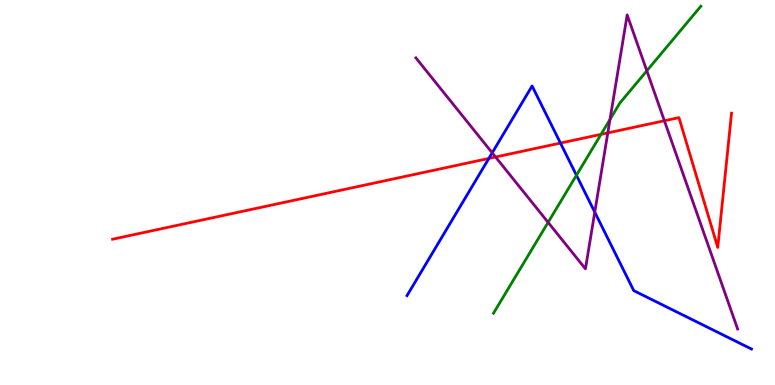[{'lines': ['blue', 'red'], 'intersections': [{'x': 6.31, 'y': 5.88}, {'x': 7.23, 'y': 6.28}]}, {'lines': ['green', 'red'], 'intersections': [{'x': 7.76, 'y': 6.51}]}, {'lines': ['purple', 'red'], 'intersections': [{'x': 6.39, 'y': 5.92}, {'x': 7.84, 'y': 6.55}, {'x': 8.57, 'y': 6.86}]}, {'lines': ['blue', 'green'], 'intersections': [{'x': 7.44, 'y': 5.45}]}, {'lines': ['blue', 'purple'], 'intersections': [{'x': 6.35, 'y': 6.03}, {'x': 7.67, 'y': 4.49}]}, {'lines': ['green', 'purple'], 'intersections': [{'x': 7.07, 'y': 4.22}, {'x': 7.87, 'y': 6.9}, {'x': 8.35, 'y': 8.16}]}]